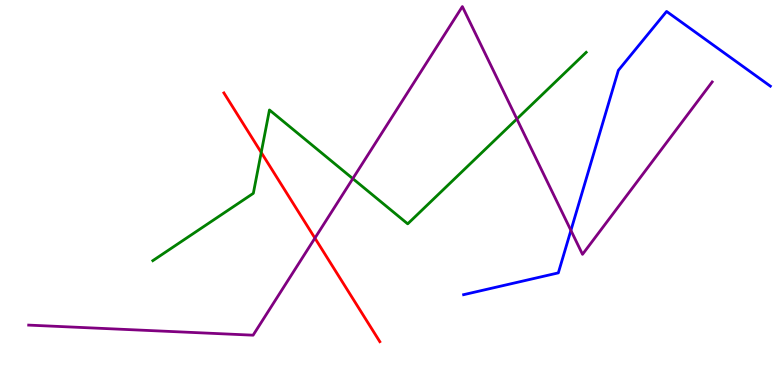[{'lines': ['blue', 'red'], 'intersections': []}, {'lines': ['green', 'red'], 'intersections': [{'x': 3.37, 'y': 6.04}]}, {'lines': ['purple', 'red'], 'intersections': [{'x': 4.06, 'y': 3.82}]}, {'lines': ['blue', 'green'], 'intersections': []}, {'lines': ['blue', 'purple'], 'intersections': [{'x': 7.37, 'y': 4.02}]}, {'lines': ['green', 'purple'], 'intersections': [{'x': 4.55, 'y': 5.36}, {'x': 6.67, 'y': 6.91}]}]